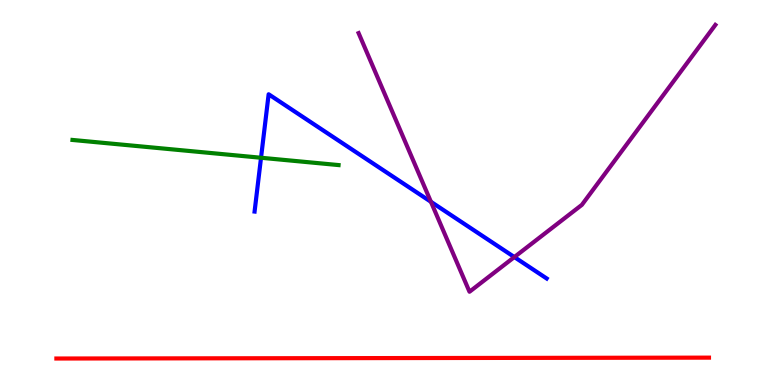[{'lines': ['blue', 'red'], 'intersections': []}, {'lines': ['green', 'red'], 'intersections': []}, {'lines': ['purple', 'red'], 'intersections': []}, {'lines': ['blue', 'green'], 'intersections': [{'x': 3.37, 'y': 5.9}]}, {'lines': ['blue', 'purple'], 'intersections': [{'x': 5.56, 'y': 4.76}, {'x': 6.64, 'y': 3.32}]}, {'lines': ['green', 'purple'], 'intersections': []}]